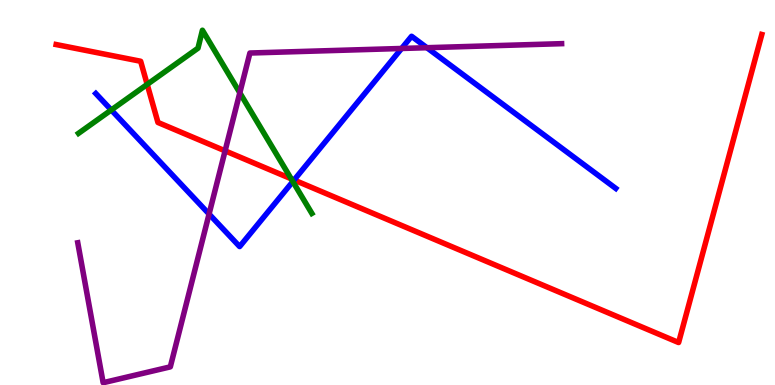[{'lines': ['blue', 'red'], 'intersections': [{'x': 3.79, 'y': 5.32}]}, {'lines': ['green', 'red'], 'intersections': [{'x': 1.9, 'y': 7.81}, {'x': 3.76, 'y': 5.36}]}, {'lines': ['purple', 'red'], 'intersections': [{'x': 2.9, 'y': 6.08}]}, {'lines': ['blue', 'green'], 'intersections': [{'x': 1.44, 'y': 7.14}, {'x': 3.78, 'y': 5.28}]}, {'lines': ['blue', 'purple'], 'intersections': [{'x': 2.7, 'y': 4.44}, {'x': 5.18, 'y': 8.74}, {'x': 5.51, 'y': 8.76}]}, {'lines': ['green', 'purple'], 'intersections': [{'x': 3.09, 'y': 7.59}]}]